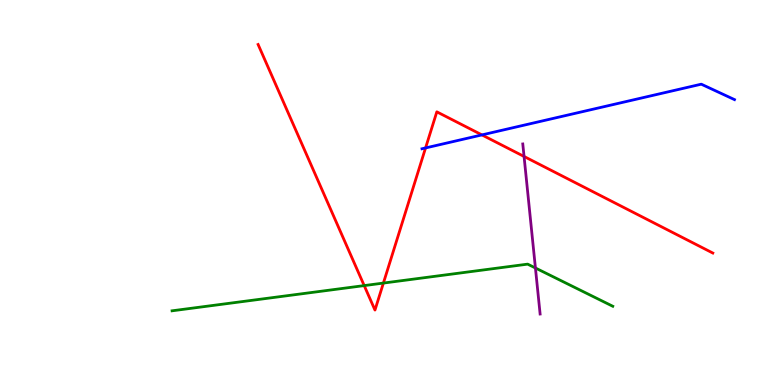[{'lines': ['blue', 'red'], 'intersections': [{'x': 5.49, 'y': 6.16}, {'x': 6.22, 'y': 6.5}]}, {'lines': ['green', 'red'], 'intersections': [{'x': 4.7, 'y': 2.58}, {'x': 4.95, 'y': 2.65}]}, {'lines': ['purple', 'red'], 'intersections': [{'x': 6.76, 'y': 5.94}]}, {'lines': ['blue', 'green'], 'intersections': []}, {'lines': ['blue', 'purple'], 'intersections': []}, {'lines': ['green', 'purple'], 'intersections': [{'x': 6.91, 'y': 3.04}]}]